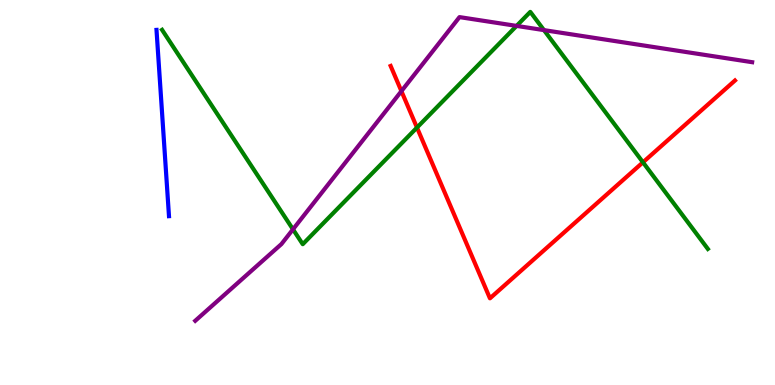[{'lines': ['blue', 'red'], 'intersections': []}, {'lines': ['green', 'red'], 'intersections': [{'x': 5.38, 'y': 6.69}, {'x': 8.3, 'y': 5.78}]}, {'lines': ['purple', 'red'], 'intersections': [{'x': 5.18, 'y': 7.63}]}, {'lines': ['blue', 'green'], 'intersections': []}, {'lines': ['blue', 'purple'], 'intersections': []}, {'lines': ['green', 'purple'], 'intersections': [{'x': 3.78, 'y': 4.04}, {'x': 6.67, 'y': 9.33}, {'x': 7.02, 'y': 9.22}]}]